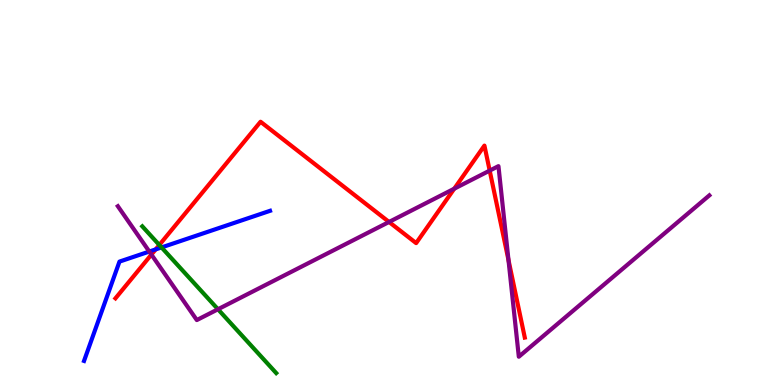[{'lines': ['blue', 'red'], 'intersections': [{'x': 2.01, 'y': 3.52}]}, {'lines': ['green', 'red'], 'intersections': [{'x': 2.06, 'y': 3.64}]}, {'lines': ['purple', 'red'], 'intersections': [{'x': 1.95, 'y': 3.39}, {'x': 5.02, 'y': 4.23}, {'x': 5.86, 'y': 5.1}, {'x': 6.32, 'y': 5.57}, {'x': 6.56, 'y': 3.25}]}, {'lines': ['blue', 'green'], 'intersections': [{'x': 2.08, 'y': 3.57}]}, {'lines': ['blue', 'purple'], 'intersections': [{'x': 1.93, 'y': 3.47}]}, {'lines': ['green', 'purple'], 'intersections': [{'x': 2.81, 'y': 1.97}]}]